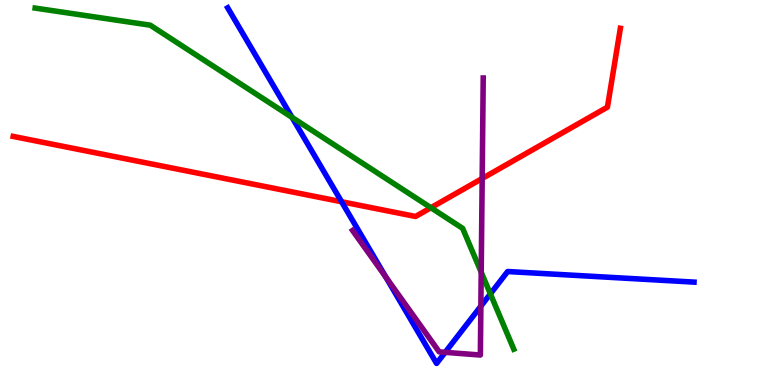[{'lines': ['blue', 'red'], 'intersections': [{'x': 4.41, 'y': 4.76}]}, {'lines': ['green', 'red'], 'intersections': [{'x': 5.56, 'y': 4.6}]}, {'lines': ['purple', 'red'], 'intersections': [{'x': 6.22, 'y': 5.36}]}, {'lines': ['blue', 'green'], 'intersections': [{'x': 3.77, 'y': 6.95}, {'x': 6.33, 'y': 2.37}]}, {'lines': ['blue', 'purple'], 'intersections': [{'x': 4.98, 'y': 2.8}, {'x': 5.74, 'y': 0.849}, {'x': 6.2, 'y': 2.05}]}, {'lines': ['green', 'purple'], 'intersections': [{'x': 6.21, 'y': 2.93}]}]